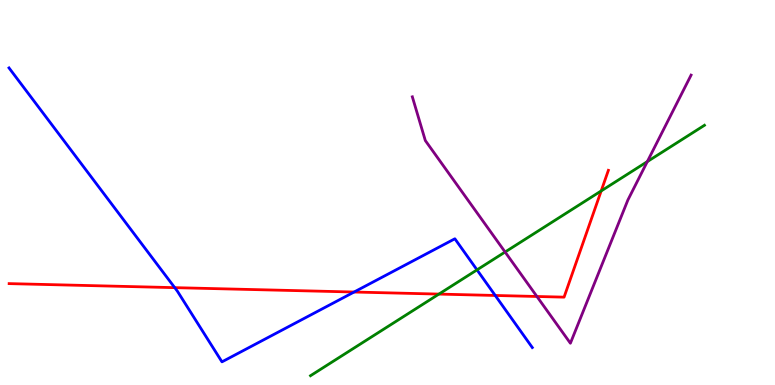[{'lines': ['blue', 'red'], 'intersections': [{'x': 2.25, 'y': 2.53}, {'x': 4.57, 'y': 2.41}, {'x': 6.39, 'y': 2.33}]}, {'lines': ['green', 'red'], 'intersections': [{'x': 5.66, 'y': 2.36}, {'x': 7.76, 'y': 5.04}]}, {'lines': ['purple', 'red'], 'intersections': [{'x': 6.93, 'y': 2.3}]}, {'lines': ['blue', 'green'], 'intersections': [{'x': 6.15, 'y': 2.99}]}, {'lines': ['blue', 'purple'], 'intersections': []}, {'lines': ['green', 'purple'], 'intersections': [{'x': 6.52, 'y': 3.45}, {'x': 8.35, 'y': 5.8}]}]